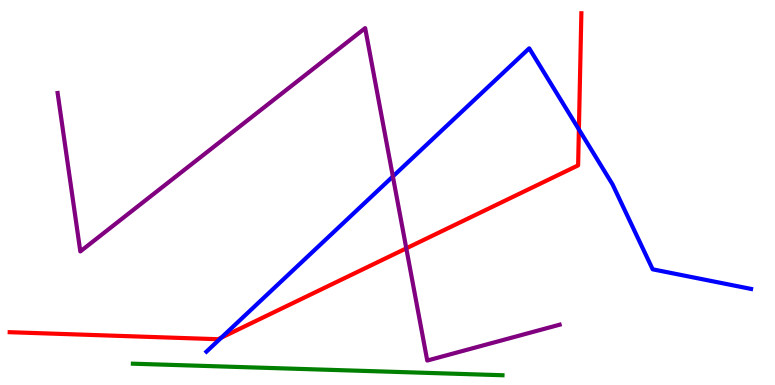[{'lines': ['blue', 'red'], 'intersections': [{'x': 2.86, 'y': 1.23}, {'x': 7.47, 'y': 6.64}]}, {'lines': ['green', 'red'], 'intersections': []}, {'lines': ['purple', 'red'], 'intersections': [{'x': 5.24, 'y': 3.55}]}, {'lines': ['blue', 'green'], 'intersections': []}, {'lines': ['blue', 'purple'], 'intersections': [{'x': 5.07, 'y': 5.42}]}, {'lines': ['green', 'purple'], 'intersections': []}]